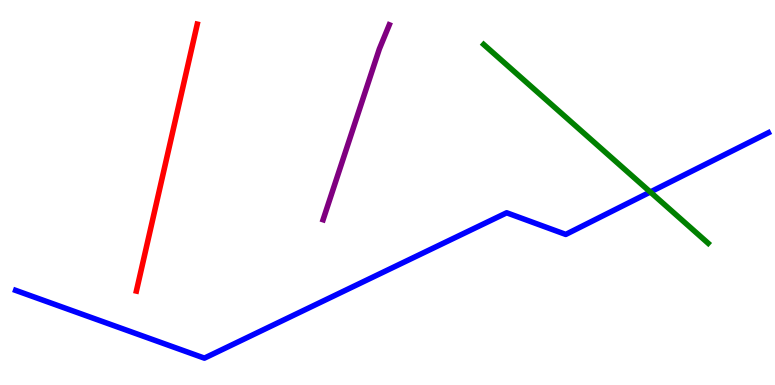[{'lines': ['blue', 'red'], 'intersections': []}, {'lines': ['green', 'red'], 'intersections': []}, {'lines': ['purple', 'red'], 'intersections': []}, {'lines': ['blue', 'green'], 'intersections': [{'x': 8.39, 'y': 5.01}]}, {'lines': ['blue', 'purple'], 'intersections': []}, {'lines': ['green', 'purple'], 'intersections': []}]